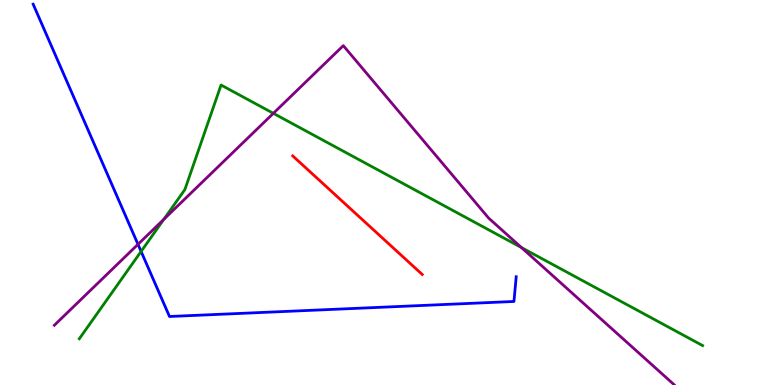[{'lines': ['blue', 'red'], 'intersections': []}, {'lines': ['green', 'red'], 'intersections': []}, {'lines': ['purple', 'red'], 'intersections': []}, {'lines': ['blue', 'green'], 'intersections': [{'x': 1.82, 'y': 3.47}]}, {'lines': ['blue', 'purple'], 'intersections': [{'x': 1.78, 'y': 3.65}]}, {'lines': ['green', 'purple'], 'intersections': [{'x': 2.11, 'y': 4.3}, {'x': 3.53, 'y': 7.06}, {'x': 6.73, 'y': 3.57}]}]